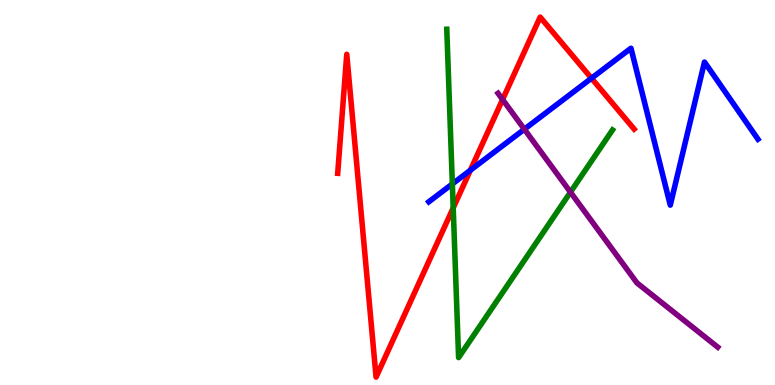[{'lines': ['blue', 'red'], 'intersections': [{'x': 6.07, 'y': 5.58}, {'x': 7.63, 'y': 7.97}]}, {'lines': ['green', 'red'], 'intersections': [{'x': 5.85, 'y': 4.6}]}, {'lines': ['purple', 'red'], 'intersections': [{'x': 6.49, 'y': 7.41}]}, {'lines': ['blue', 'green'], 'intersections': [{'x': 5.84, 'y': 5.22}]}, {'lines': ['blue', 'purple'], 'intersections': [{'x': 6.77, 'y': 6.64}]}, {'lines': ['green', 'purple'], 'intersections': [{'x': 7.36, 'y': 5.01}]}]